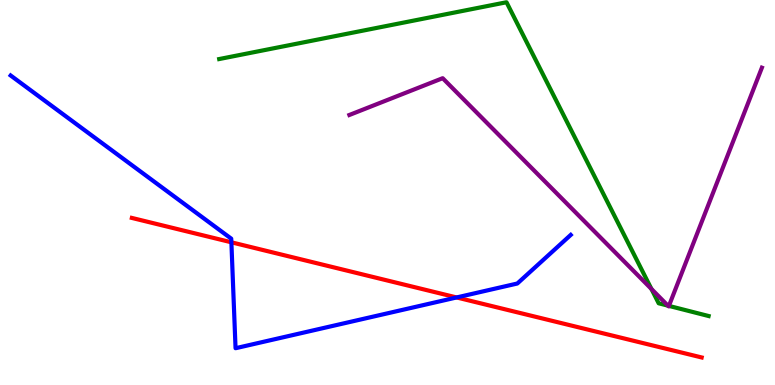[{'lines': ['blue', 'red'], 'intersections': [{'x': 2.99, 'y': 3.71}, {'x': 5.89, 'y': 2.27}]}, {'lines': ['green', 'red'], 'intersections': []}, {'lines': ['purple', 'red'], 'intersections': []}, {'lines': ['blue', 'green'], 'intersections': []}, {'lines': ['blue', 'purple'], 'intersections': []}, {'lines': ['green', 'purple'], 'intersections': [{'x': 8.41, 'y': 2.49}, {'x': 8.62, 'y': 2.06}, {'x': 8.63, 'y': 2.05}]}]